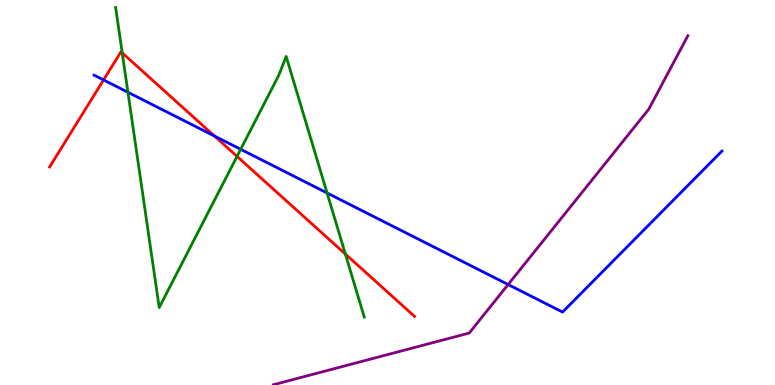[{'lines': ['blue', 'red'], 'intersections': [{'x': 1.34, 'y': 7.92}, {'x': 2.77, 'y': 6.47}]}, {'lines': ['green', 'red'], 'intersections': [{'x': 1.58, 'y': 8.63}, {'x': 3.06, 'y': 5.94}, {'x': 4.46, 'y': 3.4}]}, {'lines': ['purple', 'red'], 'intersections': []}, {'lines': ['blue', 'green'], 'intersections': [{'x': 1.65, 'y': 7.6}, {'x': 3.11, 'y': 6.12}, {'x': 4.22, 'y': 4.99}]}, {'lines': ['blue', 'purple'], 'intersections': [{'x': 6.56, 'y': 2.61}]}, {'lines': ['green', 'purple'], 'intersections': []}]